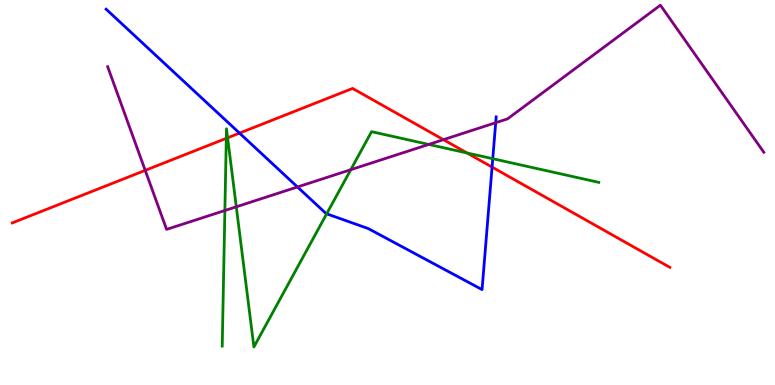[{'lines': ['blue', 'red'], 'intersections': [{'x': 3.09, 'y': 6.54}, {'x': 6.35, 'y': 5.66}]}, {'lines': ['green', 'red'], 'intersections': [{'x': 2.92, 'y': 6.41}, {'x': 2.94, 'y': 6.42}, {'x': 6.03, 'y': 6.03}]}, {'lines': ['purple', 'red'], 'intersections': [{'x': 1.87, 'y': 5.57}, {'x': 5.72, 'y': 6.37}]}, {'lines': ['blue', 'green'], 'intersections': [{'x': 4.22, 'y': 4.45}, {'x': 6.36, 'y': 5.88}]}, {'lines': ['blue', 'purple'], 'intersections': [{'x': 3.84, 'y': 5.14}, {'x': 6.4, 'y': 6.81}]}, {'lines': ['green', 'purple'], 'intersections': [{'x': 2.9, 'y': 4.53}, {'x': 3.05, 'y': 4.63}, {'x': 4.53, 'y': 5.59}, {'x': 5.53, 'y': 6.25}]}]